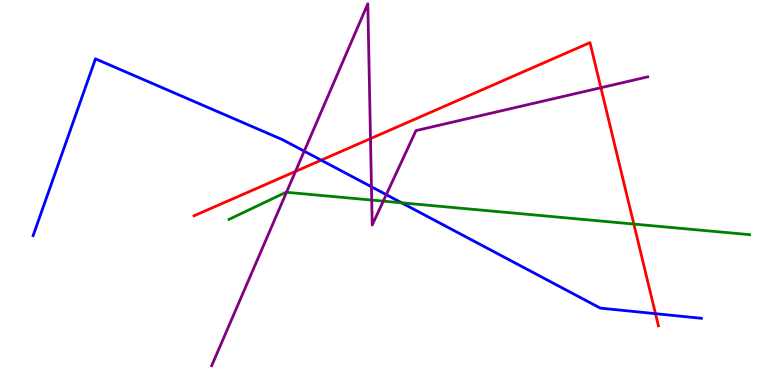[{'lines': ['blue', 'red'], 'intersections': [{'x': 4.14, 'y': 5.84}, {'x': 8.46, 'y': 1.85}]}, {'lines': ['green', 'red'], 'intersections': [{'x': 8.18, 'y': 4.18}]}, {'lines': ['purple', 'red'], 'intersections': [{'x': 3.81, 'y': 5.55}, {'x': 4.78, 'y': 6.4}, {'x': 7.75, 'y': 7.72}]}, {'lines': ['blue', 'green'], 'intersections': [{'x': 5.18, 'y': 4.73}]}, {'lines': ['blue', 'purple'], 'intersections': [{'x': 3.93, 'y': 6.07}, {'x': 4.79, 'y': 5.15}, {'x': 4.98, 'y': 4.94}]}, {'lines': ['green', 'purple'], 'intersections': [{'x': 3.7, 'y': 5.01}, {'x': 4.8, 'y': 4.8}, {'x': 4.95, 'y': 4.78}]}]